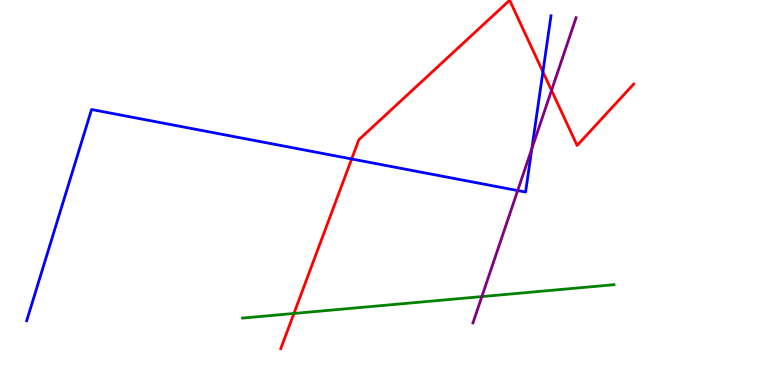[{'lines': ['blue', 'red'], 'intersections': [{'x': 4.54, 'y': 5.87}, {'x': 7.01, 'y': 8.13}]}, {'lines': ['green', 'red'], 'intersections': [{'x': 3.79, 'y': 1.86}]}, {'lines': ['purple', 'red'], 'intersections': [{'x': 7.12, 'y': 7.65}]}, {'lines': ['blue', 'green'], 'intersections': []}, {'lines': ['blue', 'purple'], 'intersections': [{'x': 6.68, 'y': 5.05}, {'x': 6.86, 'y': 6.14}]}, {'lines': ['green', 'purple'], 'intersections': [{'x': 6.22, 'y': 2.3}]}]